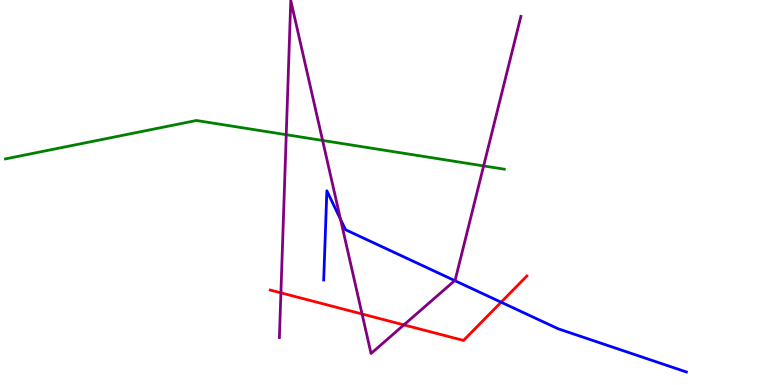[{'lines': ['blue', 'red'], 'intersections': [{'x': 6.47, 'y': 2.15}]}, {'lines': ['green', 'red'], 'intersections': []}, {'lines': ['purple', 'red'], 'intersections': [{'x': 3.62, 'y': 2.39}, {'x': 4.67, 'y': 1.84}, {'x': 5.21, 'y': 1.56}]}, {'lines': ['blue', 'green'], 'intersections': []}, {'lines': ['blue', 'purple'], 'intersections': [{'x': 4.39, 'y': 4.3}, {'x': 5.87, 'y': 2.71}]}, {'lines': ['green', 'purple'], 'intersections': [{'x': 3.69, 'y': 6.5}, {'x': 4.16, 'y': 6.35}, {'x': 6.24, 'y': 5.69}]}]